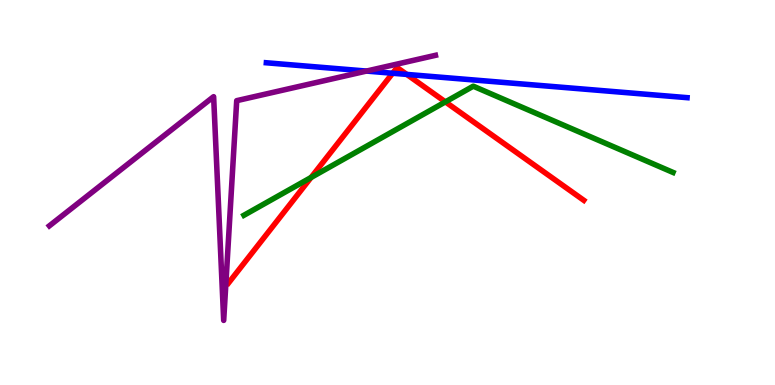[{'lines': ['blue', 'red'], 'intersections': [{'x': 5.07, 'y': 8.1}, {'x': 5.25, 'y': 8.07}]}, {'lines': ['green', 'red'], 'intersections': [{'x': 4.01, 'y': 5.39}, {'x': 5.75, 'y': 7.35}]}, {'lines': ['purple', 'red'], 'intersections': []}, {'lines': ['blue', 'green'], 'intersections': []}, {'lines': ['blue', 'purple'], 'intersections': [{'x': 4.73, 'y': 8.15}]}, {'lines': ['green', 'purple'], 'intersections': []}]